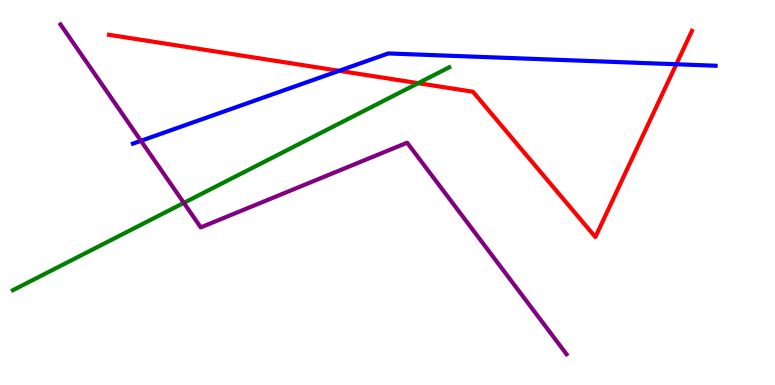[{'lines': ['blue', 'red'], 'intersections': [{'x': 4.38, 'y': 8.16}, {'x': 8.73, 'y': 8.33}]}, {'lines': ['green', 'red'], 'intersections': [{'x': 5.4, 'y': 7.84}]}, {'lines': ['purple', 'red'], 'intersections': []}, {'lines': ['blue', 'green'], 'intersections': []}, {'lines': ['blue', 'purple'], 'intersections': [{'x': 1.82, 'y': 6.34}]}, {'lines': ['green', 'purple'], 'intersections': [{'x': 2.37, 'y': 4.73}]}]